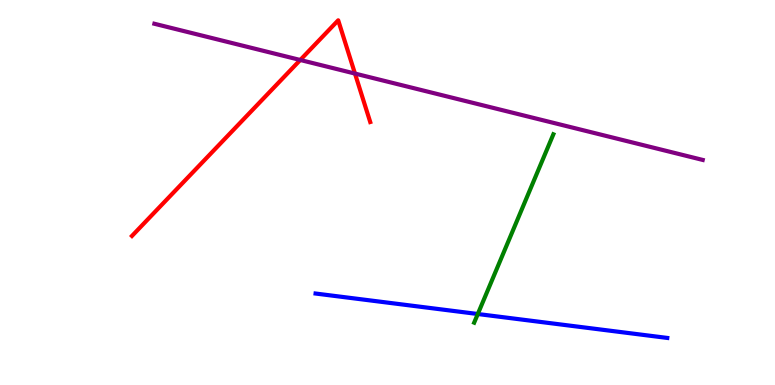[{'lines': ['blue', 'red'], 'intersections': []}, {'lines': ['green', 'red'], 'intersections': []}, {'lines': ['purple', 'red'], 'intersections': [{'x': 3.87, 'y': 8.44}, {'x': 4.58, 'y': 8.09}]}, {'lines': ['blue', 'green'], 'intersections': [{'x': 6.17, 'y': 1.84}]}, {'lines': ['blue', 'purple'], 'intersections': []}, {'lines': ['green', 'purple'], 'intersections': []}]